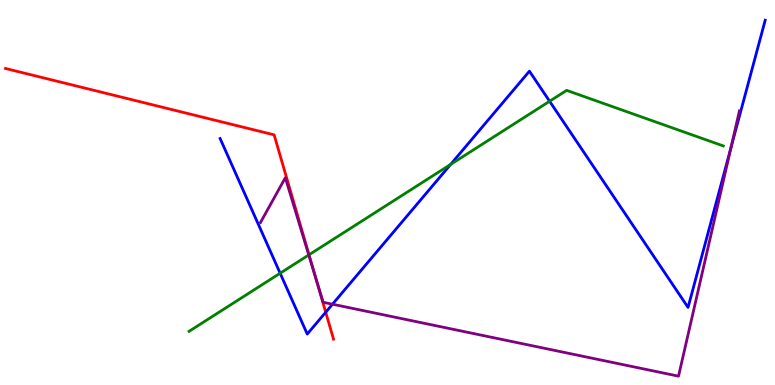[{'lines': ['blue', 'red'], 'intersections': [{'x': 4.2, 'y': 1.89}]}, {'lines': ['green', 'red'], 'intersections': [{'x': 3.99, 'y': 3.38}]}, {'lines': ['purple', 'red'], 'intersections': [{'x': 4.07, 'y': 2.79}]}, {'lines': ['blue', 'green'], 'intersections': [{'x': 3.61, 'y': 2.9}, {'x': 5.81, 'y': 5.73}, {'x': 7.09, 'y': 7.37}]}, {'lines': ['blue', 'purple'], 'intersections': [{'x': 4.29, 'y': 2.1}, {'x': 9.43, 'y': 6.17}]}, {'lines': ['green', 'purple'], 'intersections': [{'x': 3.98, 'y': 3.38}]}]